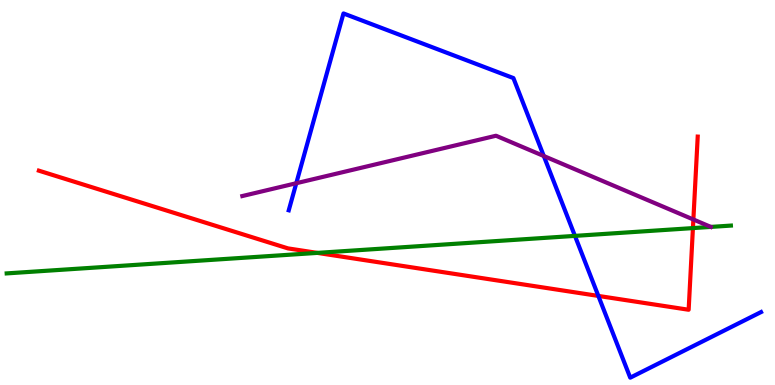[{'lines': ['blue', 'red'], 'intersections': [{'x': 7.72, 'y': 2.31}]}, {'lines': ['green', 'red'], 'intersections': [{'x': 4.09, 'y': 3.43}, {'x': 8.94, 'y': 4.08}]}, {'lines': ['purple', 'red'], 'intersections': [{'x': 8.95, 'y': 4.3}]}, {'lines': ['blue', 'green'], 'intersections': [{'x': 7.42, 'y': 3.87}]}, {'lines': ['blue', 'purple'], 'intersections': [{'x': 3.82, 'y': 5.24}, {'x': 7.02, 'y': 5.95}]}, {'lines': ['green', 'purple'], 'intersections': []}]